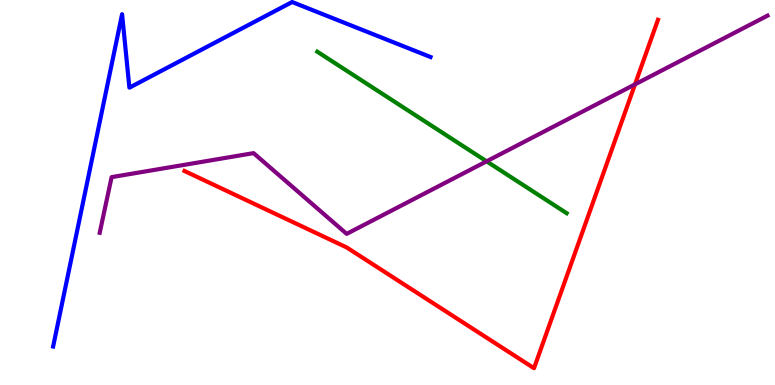[{'lines': ['blue', 'red'], 'intersections': []}, {'lines': ['green', 'red'], 'intersections': []}, {'lines': ['purple', 'red'], 'intersections': [{'x': 8.19, 'y': 7.81}]}, {'lines': ['blue', 'green'], 'intersections': []}, {'lines': ['blue', 'purple'], 'intersections': []}, {'lines': ['green', 'purple'], 'intersections': [{'x': 6.28, 'y': 5.81}]}]